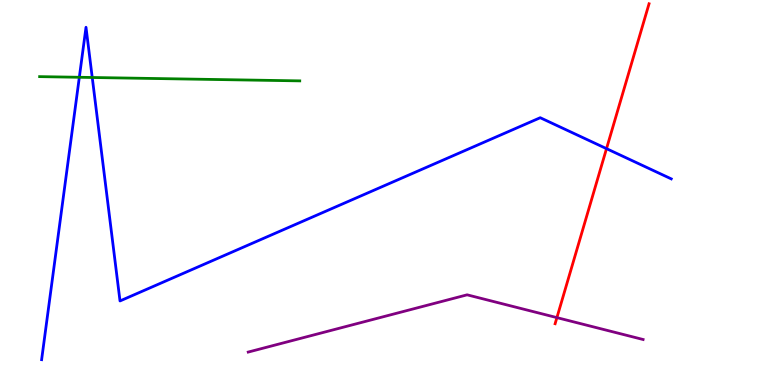[{'lines': ['blue', 'red'], 'intersections': [{'x': 7.83, 'y': 6.14}]}, {'lines': ['green', 'red'], 'intersections': []}, {'lines': ['purple', 'red'], 'intersections': [{'x': 7.19, 'y': 1.75}]}, {'lines': ['blue', 'green'], 'intersections': [{'x': 1.02, 'y': 7.99}, {'x': 1.19, 'y': 7.99}]}, {'lines': ['blue', 'purple'], 'intersections': []}, {'lines': ['green', 'purple'], 'intersections': []}]